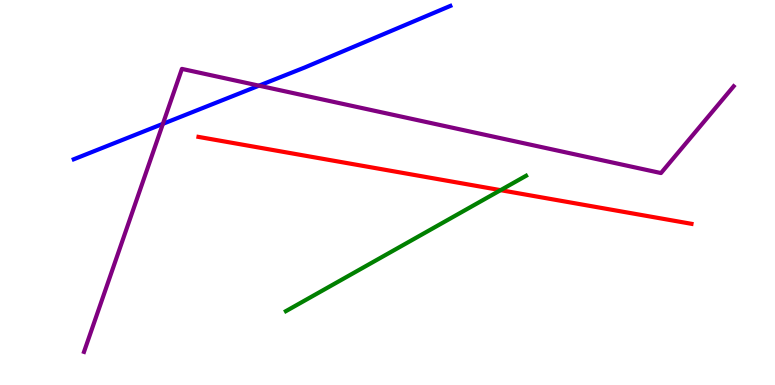[{'lines': ['blue', 'red'], 'intersections': []}, {'lines': ['green', 'red'], 'intersections': [{'x': 6.46, 'y': 5.06}]}, {'lines': ['purple', 'red'], 'intersections': []}, {'lines': ['blue', 'green'], 'intersections': []}, {'lines': ['blue', 'purple'], 'intersections': [{'x': 2.1, 'y': 6.78}, {'x': 3.34, 'y': 7.78}]}, {'lines': ['green', 'purple'], 'intersections': []}]